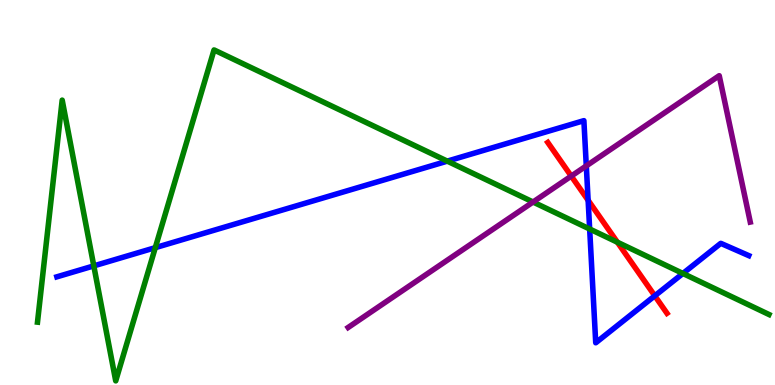[{'lines': ['blue', 'red'], 'intersections': [{'x': 7.59, 'y': 4.8}, {'x': 8.45, 'y': 2.32}]}, {'lines': ['green', 'red'], 'intersections': [{'x': 7.97, 'y': 3.71}]}, {'lines': ['purple', 'red'], 'intersections': [{'x': 7.37, 'y': 5.43}]}, {'lines': ['blue', 'green'], 'intersections': [{'x': 1.21, 'y': 3.09}, {'x': 2.0, 'y': 3.57}, {'x': 5.77, 'y': 5.81}, {'x': 7.61, 'y': 4.05}, {'x': 8.81, 'y': 2.9}]}, {'lines': ['blue', 'purple'], 'intersections': [{'x': 7.57, 'y': 5.69}]}, {'lines': ['green', 'purple'], 'intersections': [{'x': 6.88, 'y': 4.75}]}]